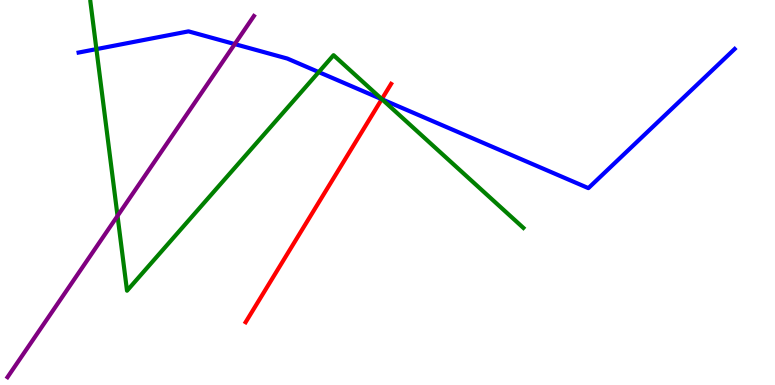[{'lines': ['blue', 'red'], 'intersections': [{'x': 4.93, 'y': 7.42}]}, {'lines': ['green', 'red'], 'intersections': [{'x': 4.93, 'y': 7.43}]}, {'lines': ['purple', 'red'], 'intersections': []}, {'lines': ['blue', 'green'], 'intersections': [{'x': 1.24, 'y': 8.72}, {'x': 4.11, 'y': 8.13}, {'x': 4.93, 'y': 7.42}]}, {'lines': ['blue', 'purple'], 'intersections': [{'x': 3.03, 'y': 8.85}]}, {'lines': ['green', 'purple'], 'intersections': [{'x': 1.52, 'y': 4.39}]}]